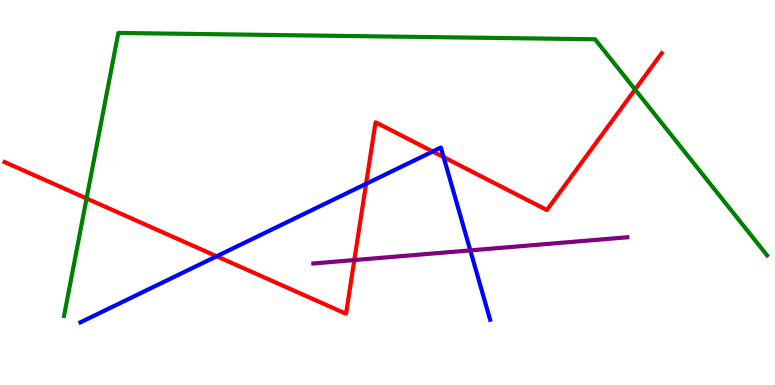[{'lines': ['blue', 'red'], 'intersections': [{'x': 2.8, 'y': 3.34}, {'x': 4.72, 'y': 5.23}, {'x': 5.58, 'y': 6.06}, {'x': 5.72, 'y': 5.92}]}, {'lines': ['green', 'red'], 'intersections': [{'x': 1.12, 'y': 4.84}, {'x': 8.19, 'y': 7.67}]}, {'lines': ['purple', 'red'], 'intersections': [{'x': 4.57, 'y': 3.25}]}, {'lines': ['blue', 'green'], 'intersections': []}, {'lines': ['blue', 'purple'], 'intersections': [{'x': 6.07, 'y': 3.5}]}, {'lines': ['green', 'purple'], 'intersections': []}]